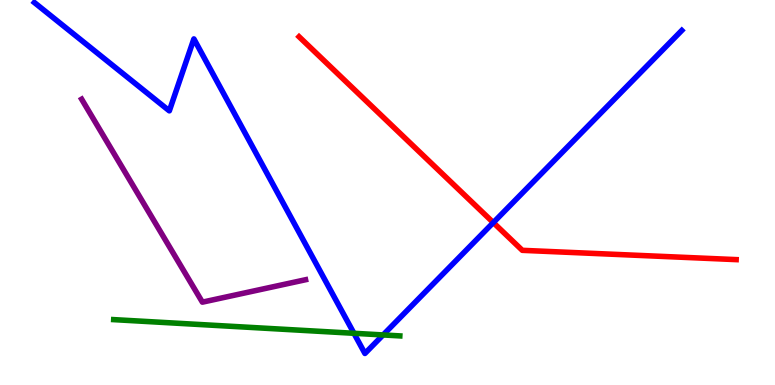[{'lines': ['blue', 'red'], 'intersections': [{'x': 6.37, 'y': 4.22}]}, {'lines': ['green', 'red'], 'intersections': []}, {'lines': ['purple', 'red'], 'intersections': []}, {'lines': ['blue', 'green'], 'intersections': [{'x': 4.57, 'y': 1.34}, {'x': 4.94, 'y': 1.3}]}, {'lines': ['blue', 'purple'], 'intersections': []}, {'lines': ['green', 'purple'], 'intersections': []}]